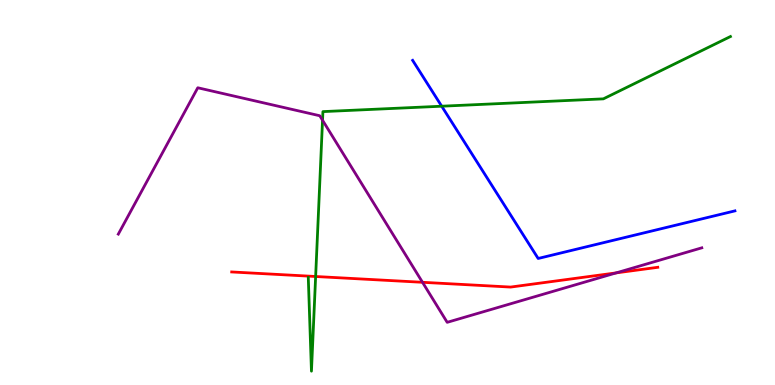[{'lines': ['blue', 'red'], 'intersections': []}, {'lines': ['green', 'red'], 'intersections': [{'x': 4.07, 'y': 2.82}]}, {'lines': ['purple', 'red'], 'intersections': [{'x': 5.45, 'y': 2.67}, {'x': 7.95, 'y': 2.91}]}, {'lines': ['blue', 'green'], 'intersections': [{'x': 5.7, 'y': 7.24}]}, {'lines': ['blue', 'purple'], 'intersections': []}, {'lines': ['green', 'purple'], 'intersections': [{'x': 4.16, 'y': 6.88}]}]